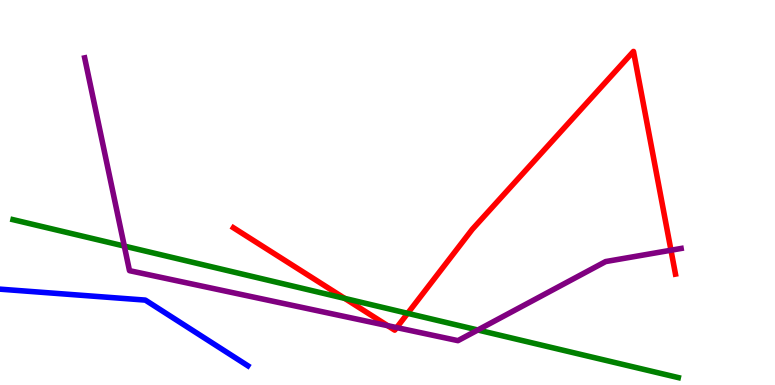[{'lines': ['blue', 'red'], 'intersections': []}, {'lines': ['green', 'red'], 'intersections': [{'x': 4.45, 'y': 2.25}, {'x': 5.26, 'y': 1.86}]}, {'lines': ['purple', 'red'], 'intersections': [{'x': 5.0, 'y': 1.54}, {'x': 5.12, 'y': 1.49}, {'x': 8.66, 'y': 3.5}]}, {'lines': ['blue', 'green'], 'intersections': []}, {'lines': ['blue', 'purple'], 'intersections': []}, {'lines': ['green', 'purple'], 'intersections': [{'x': 1.6, 'y': 3.61}, {'x': 6.17, 'y': 1.43}]}]